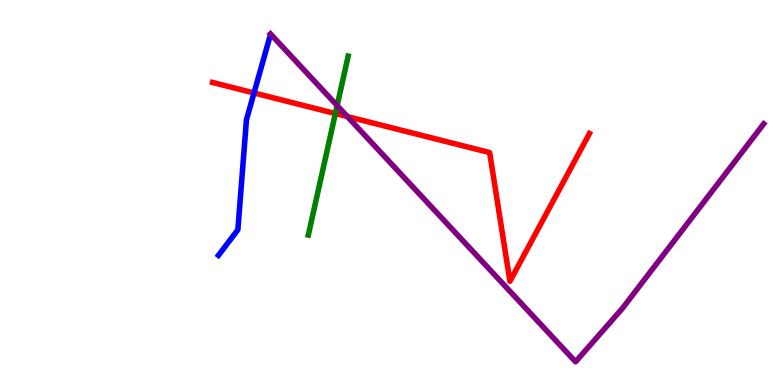[{'lines': ['blue', 'red'], 'intersections': [{'x': 3.28, 'y': 7.59}]}, {'lines': ['green', 'red'], 'intersections': [{'x': 4.33, 'y': 7.05}]}, {'lines': ['purple', 'red'], 'intersections': [{'x': 4.48, 'y': 6.97}]}, {'lines': ['blue', 'green'], 'intersections': []}, {'lines': ['blue', 'purple'], 'intersections': []}, {'lines': ['green', 'purple'], 'intersections': [{'x': 4.35, 'y': 7.26}]}]